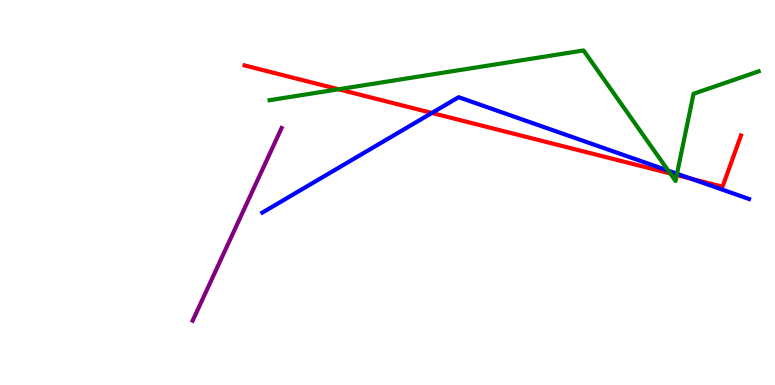[{'lines': ['blue', 'red'], 'intersections': [{'x': 5.57, 'y': 7.07}, {'x': 8.92, 'y': 5.35}]}, {'lines': ['green', 'red'], 'intersections': [{'x': 4.37, 'y': 7.68}, {'x': 8.65, 'y': 5.5}, {'x': 8.73, 'y': 5.45}]}, {'lines': ['purple', 'red'], 'intersections': []}, {'lines': ['blue', 'green'], 'intersections': [{'x': 8.62, 'y': 5.57}, {'x': 8.74, 'y': 5.49}]}, {'lines': ['blue', 'purple'], 'intersections': []}, {'lines': ['green', 'purple'], 'intersections': []}]